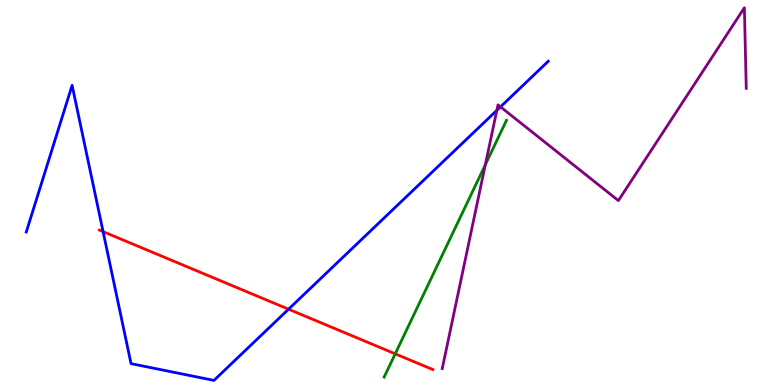[{'lines': ['blue', 'red'], 'intersections': [{'x': 1.33, 'y': 3.98}, {'x': 3.72, 'y': 1.97}]}, {'lines': ['green', 'red'], 'intersections': [{'x': 5.1, 'y': 0.809}]}, {'lines': ['purple', 'red'], 'intersections': []}, {'lines': ['blue', 'green'], 'intersections': []}, {'lines': ['blue', 'purple'], 'intersections': [{'x': 6.41, 'y': 7.13}, {'x': 6.46, 'y': 7.22}]}, {'lines': ['green', 'purple'], 'intersections': [{'x': 6.26, 'y': 5.72}]}]